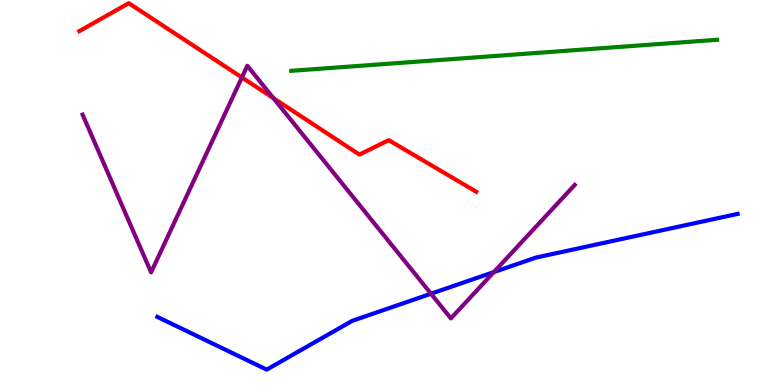[{'lines': ['blue', 'red'], 'intersections': []}, {'lines': ['green', 'red'], 'intersections': []}, {'lines': ['purple', 'red'], 'intersections': [{'x': 3.12, 'y': 7.99}, {'x': 3.53, 'y': 7.45}]}, {'lines': ['blue', 'green'], 'intersections': []}, {'lines': ['blue', 'purple'], 'intersections': [{'x': 5.56, 'y': 2.37}, {'x': 6.37, 'y': 2.93}]}, {'lines': ['green', 'purple'], 'intersections': []}]